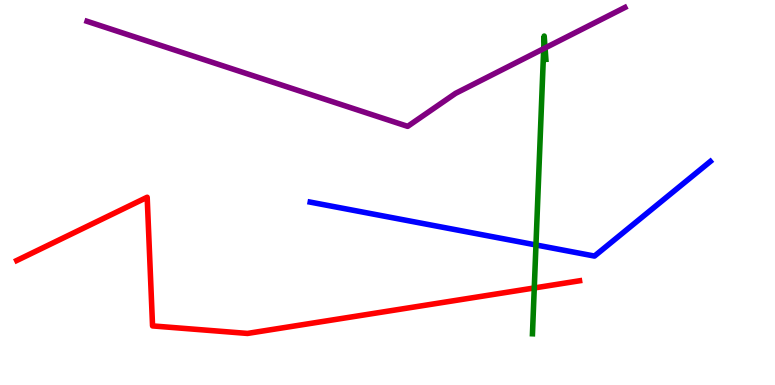[{'lines': ['blue', 'red'], 'intersections': []}, {'lines': ['green', 'red'], 'intersections': [{'x': 6.89, 'y': 2.52}]}, {'lines': ['purple', 'red'], 'intersections': []}, {'lines': ['blue', 'green'], 'intersections': [{'x': 6.92, 'y': 3.64}]}, {'lines': ['blue', 'purple'], 'intersections': []}, {'lines': ['green', 'purple'], 'intersections': [{'x': 7.02, 'y': 8.74}, {'x': 7.03, 'y': 8.75}]}]